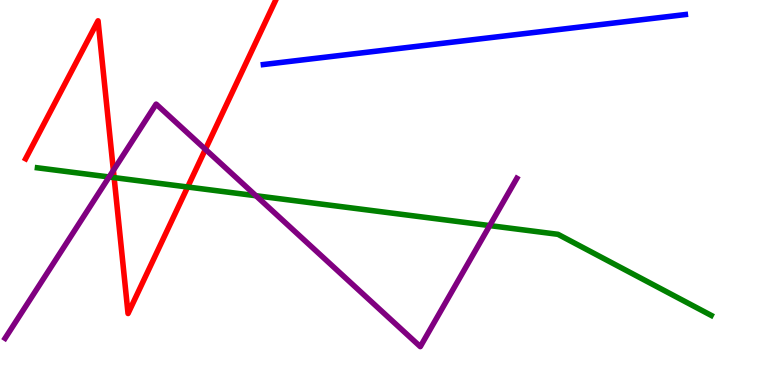[{'lines': ['blue', 'red'], 'intersections': []}, {'lines': ['green', 'red'], 'intersections': [{'x': 1.47, 'y': 5.39}, {'x': 2.42, 'y': 5.14}]}, {'lines': ['purple', 'red'], 'intersections': [{'x': 1.46, 'y': 5.57}, {'x': 2.65, 'y': 6.12}]}, {'lines': ['blue', 'green'], 'intersections': []}, {'lines': ['blue', 'purple'], 'intersections': []}, {'lines': ['green', 'purple'], 'intersections': [{'x': 1.41, 'y': 5.4}, {'x': 3.3, 'y': 4.92}, {'x': 6.32, 'y': 4.14}]}]